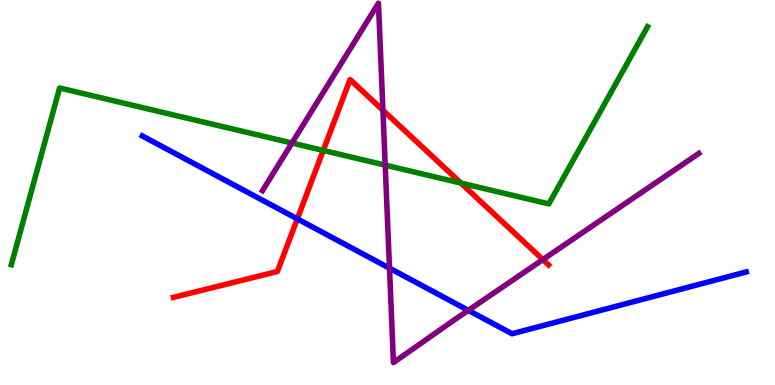[{'lines': ['blue', 'red'], 'intersections': [{'x': 3.84, 'y': 4.32}]}, {'lines': ['green', 'red'], 'intersections': [{'x': 4.17, 'y': 6.09}, {'x': 5.95, 'y': 5.24}]}, {'lines': ['purple', 'red'], 'intersections': [{'x': 4.94, 'y': 7.14}, {'x': 7.0, 'y': 3.26}]}, {'lines': ['blue', 'green'], 'intersections': []}, {'lines': ['blue', 'purple'], 'intersections': [{'x': 5.03, 'y': 3.03}, {'x': 6.04, 'y': 1.94}]}, {'lines': ['green', 'purple'], 'intersections': [{'x': 3.77, 'y': 6.29}, {'x': 4.97, 'y': 5.71}]}]